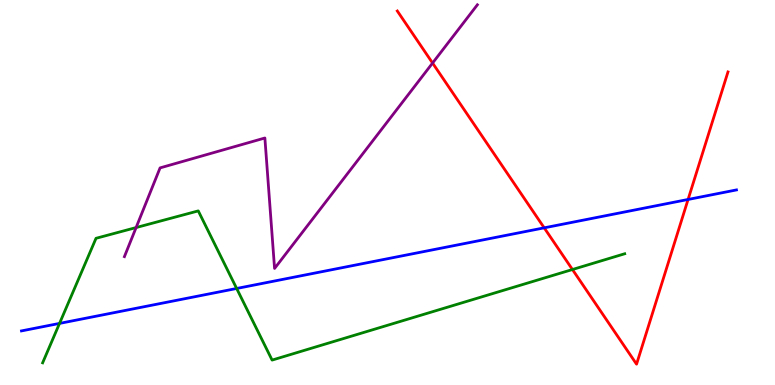[{'lines': ['blue', 'red'], 'intersections': [{'x': 7.02, 'y': 4.08}, {'x': 8.88, 'y': 4.82}]}, {'lines': ['green', 'red'], 'intersections': [{'x': 7.39, 'y': 3.0}]}, {'lines': ['purple', 'red'], 'intersections': [{'x': 5.58, 'y': 8.36}]}, {'lines': ['blue', 'green'], 'intersections': [{'x': 0.768, 'y': 1.6}, {'x': 3.05, 'y': 2.51}]}, {'lines': ['blue', 'purple'], 'intersections': []}, {'lines': ['green', 'purple'], 'intersections': [{'x': 1.76, 'y': 4.09}]}]